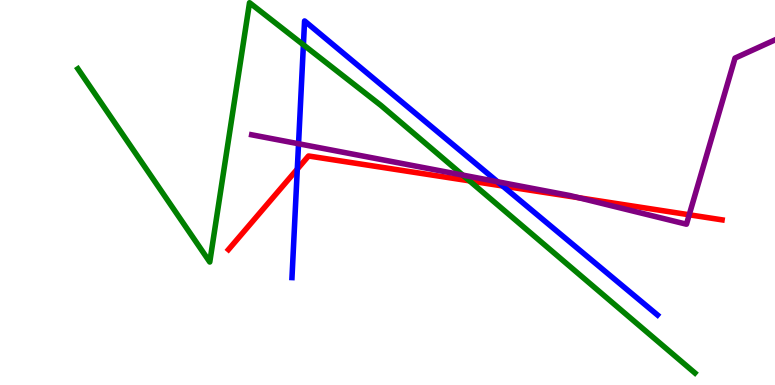[{'lines': ['blue', 'red'], 'intersections': [{'x': 3.84, 'y': 5.61}, {'x': 6.49, 'y': 5.17}]}, {'lines': ['green', 'red'], 'intersections': [{'x': 6.06, 'y': 5.3}]}, {'lines': ['purple', 'red'], 'intersections': [{'x': 7.47, 'y': 4.86}, {'x': 8.89, 'y': 4.42}]}, {'lines': ['blue', 'green'], 'intersections': [{'x': 3.91, 'y': 8.84}]}, {'lines': ['blue', 'purple'], 'intersections': [{'x': 3.85, 'y': 6.27}, {'x': 6.42, 'y': 5.28}]}, {'lines': ['green', 'purple'], 'intersections': [{'x': 5.97, 'y': 5.45}]}]